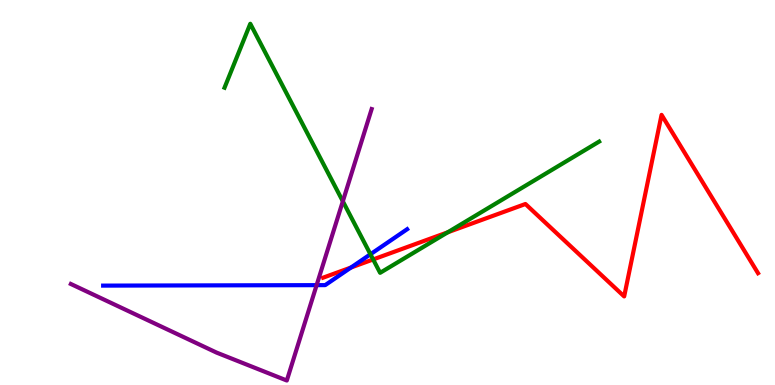[{'lines': ['blue', 'red'], 'intersections': [{'x': 4.53, 'y': 3.05}]}, {'lines': ['green', 'red'], 'intersections': [{'x': 4.81, 'y': 3.26}, {'x': 5.78, 'y': 3.97}]}, {'lines': ['purple', 'red'], 'intersections': []}, {'lines': ['blue', 'green'], 'intersections': [{'x': 4.78, 'y': 3.4}]}, {'lines': ['blue', 'purple'], 'intersections': [{'x': 4.09, 'y': 2.59}]}, {'lines': ['green', 'purple'], 'intersections': [{'x': 4.42, 'y': 4.77}]}]